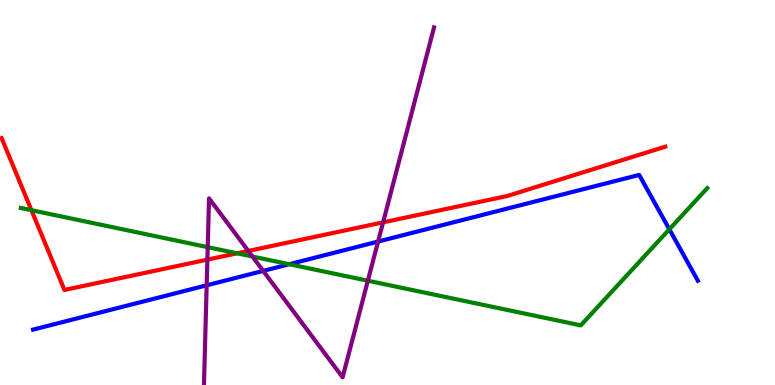[{'lines': ['blue', 'red'], 'intersections': []}, {'lines': ['green', 'red'], 'intersections': [{'x': 0.405, 'y': 4.54}, {'x': 3.06, 'y': 3.42}]}, {'lines': ['purple', 'red'], 'intersections': [{'x': 2.68, 'y': 3.26}, {'x': 3.2, 'y': 3.48}, {'x': 4.94, 'y': 4.22}]}, {'lines': ['blue', 'green'], 'intersections': [{'x': 3.73, 'y': 3.14}, {'x': 8.64, 'y': 4.04}]}, {'lines': ['blue', 'purple'], 'intersections': [{'x': 2.67, 'y': 2.59}, {'x': 3.4, 'y': 2.96}, {'x': 4.88, 'y': 3.73}]}, {'lines': ['green', 'purple'], 'intersections': [{'x': 2.68, 'y': 3.58}, {'x': 3.26, 'y': 3.34}, {'x': 4.75, 'y': 2.71}]}]